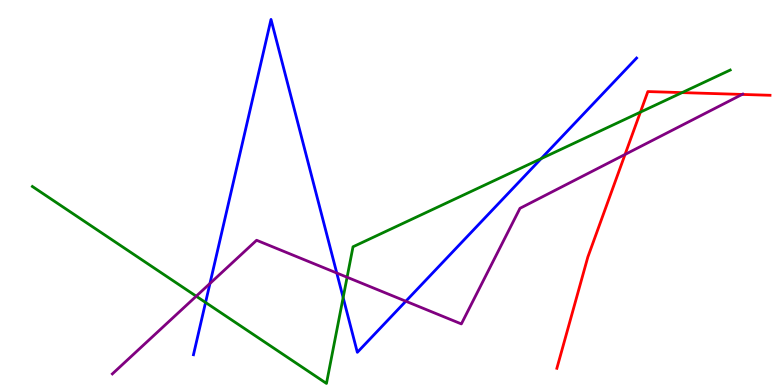[{'lines': ['blue', 'red'], 'intersections': []}, {'lines': ['green', 'red'], 'intersections': [{'x': 8.26, 'y': 7.09}, {'x': 8.8, 'y': 7.59}]}, {'lines': ['purple', 'red'], 'intersections': [{'x': 8.07, 'y': 5.99}, {'x': 9.58, 'y': 7.55}]}, {'lines': ['blue', 'green'], 'intersections': [{'x': 2.65, 'y': 2.14}, {'x': 4.43, 'y': 2.27}, {'x': 6.98, 'y': 5.88}]}, {'lines': ['blue', 'purple'], 'intersections': [{'x': 2.71, 'y': 2.64}, {'x': 4.35, 'y': 2.91}, {'x': 5.24, 'y': 2.18}]}, {'lines': ['green', 'purple'], 'intersections': [{'x': 2.53, 'y': 2.31}, {'x': 4.48, 'y': 2.8}]}]